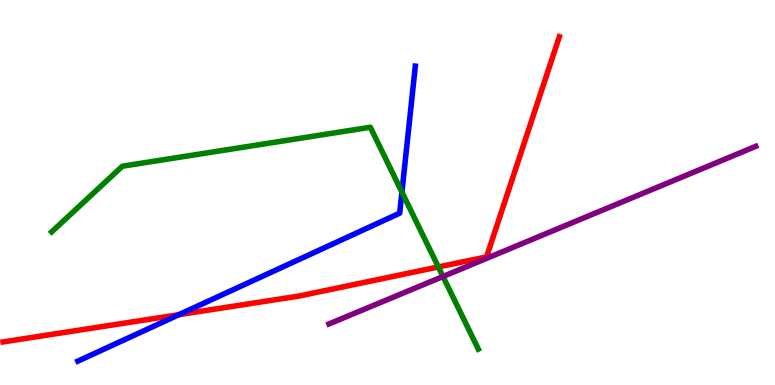[{'lines': ['blue', 'red'], 'intersections': [{'x': 2.31, 'y': 1.83}]}, {'lines': ['green', 'red'], 'intersections': [{'x': 5.66, 'y': 3.07}]}, {'lines': ['purple', 'red'], 'intersections': []}, {'lines': ['blue', 'green'], 'intersections': [{'x': 5.19, 'y': 5.01}]}, {'lines': ['blue', 'purple'], 'intersections': []}, {'lines': ['green', 'purple'], 'intersections': [{'x': 5.72, 'y': 2.82}]}]